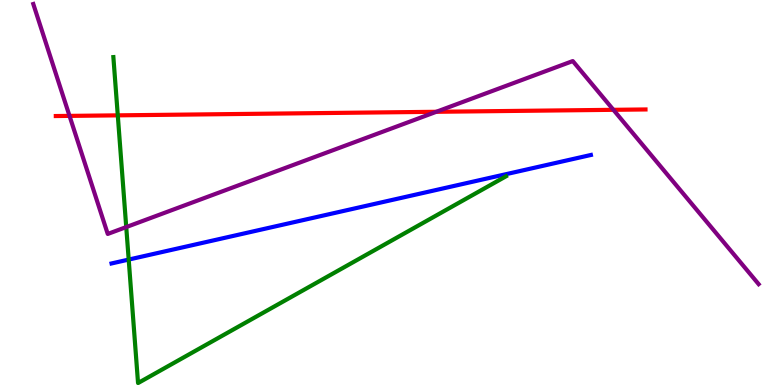[{'lines': ['blue', 'red'], 'intersections': []}, {'lines': ['green', 'red'], 'intersections': [{'x': 1.52, 'y': 7.0}]}, {'lines': ['purple', 'red'], 'intersections': [{'x': 0.897, 'y': 6.99}, {'x': 5.63, 'y': 7.1}, {'x': 7.91, 'y': 7.15}]}, {'lines': ['blue', 'green'], 'intersections': [{'x': 1.66, 'y': 3.26}]}, {'lines': ['blue', 'purple'], 'intersections': []}, {'lines': ['green', 'purple'], 'intersections': [{'x': 1.63, 'y': 4.1}]}]